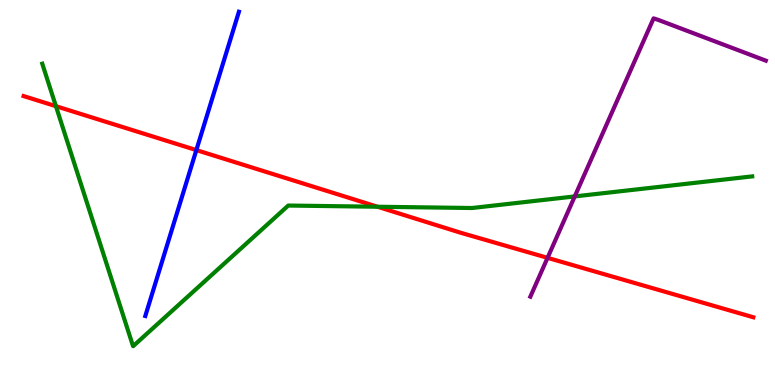[{'lines': ['blue', 'red'], 'intersections': [{'x': 2.53, 'y': 6.1}]}, {'lines': ['green', 'red'], 'intersections': [{'x': 0.722, 'y': 7.24}, {'x': 4.87, 'y': 4.63}]}, {'lines': ['purple', 'red'], 'intersections': [{'x': 7.07, 'y': 3.3}]}, {'lines': ['blue', 'green'], 'intersections': []}, {'lines': ['blue', 'purple'], 'intersections': []}, {'lines': ['green', 'purple'], 'intersections': [{'x': 7.42, 'y': 4.9}]}]